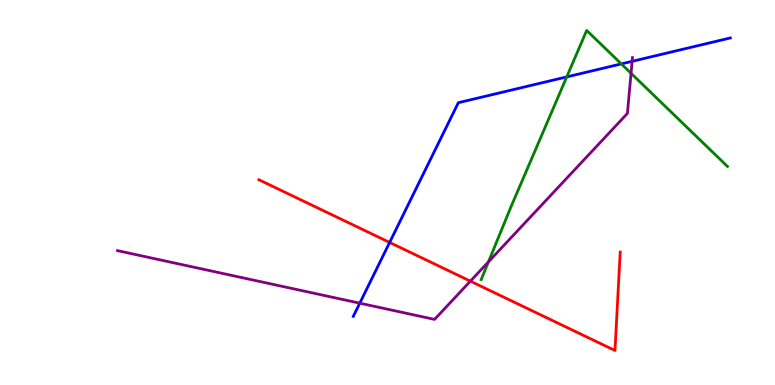[{'lines': ['blue', 'red'], 'intersections': [{'x': 5.03, 'y': 3.7}]}, {'lines': ['green', 'red'], 'intersections': []}, {'lines': ['purple', 'red'], 'intersections': [{'x': 6.07, 'y': 2.7}]}, {'lines': ['blue', 'green'], 'intersections': [{'x': 7.31, 'y': 8.0}, {'x': 8.02, 'y': 8.34}]}, {'lines': ['blue', 'purple'], 'intersections': [{'x': 4.64, 'y': 2.13}, {'x': 8.16, 'y': 8.41}]}, {'lines': ['green', 'purple'], 'intersections': [{'x': 6.3, 'y': 3.2}, {'x': 8.14, 'y': 8.1}]}]